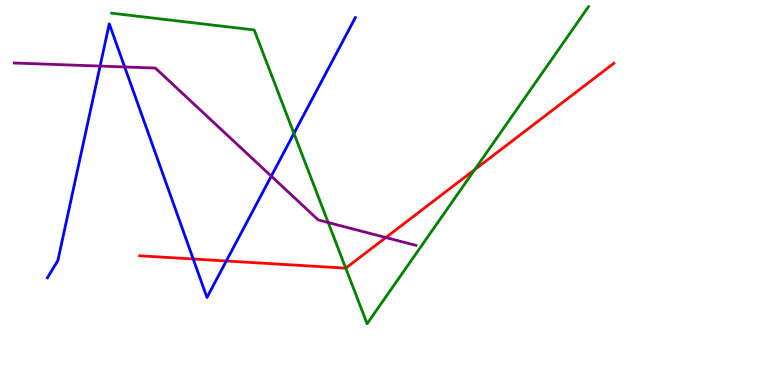[{'lines': ['blue', 'red'], 'intersections': [{'x': 2.49, 'y': 3.27}, {'x': 2.92, 'y': 3.22}]}, {'lines': ['green', 'red'], 'intersections': [{'x': 4.46, 'y': 3.03}, {'x': 6.13, 'y': 5.59}]}, {'lines': ['purple', 'red'], 'intersections': [{'x': 4.98, 'y': 3.83}]}, {'lines': ['blue', 'green'], 'intersections': [{'x': 3.79, 'y': 6.53}]}, {'lines': ['blue', 'purple'], 'intersections': [{'x': 1.29, 'y': 8.28}, {'x': 1.61, 'y': 8.26}, {'x': 3.5, 'y': 5.42}]}, {'lines': ['green', 'purple'], 'intersections': [{'x': 4.23, 'y': 4.22}]}]